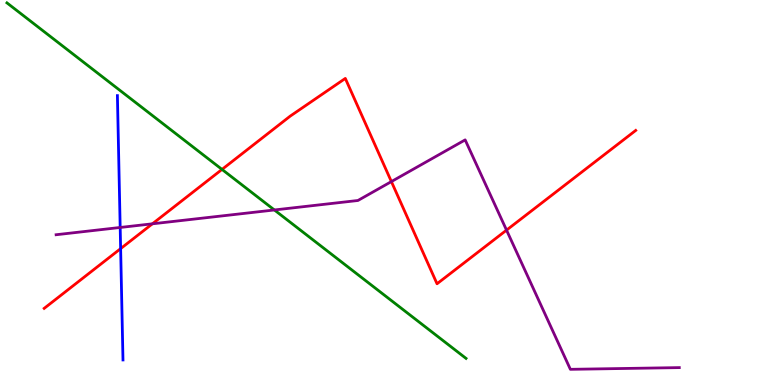[{'lines': ['blue', 'red'], 'intersections': [{'x': 1.56, 'y': 3.54}]}, {'lines': ['green', 'red'], 'intersections': [{'x': 2.86, 'y': 5.6}]}, {'lines': ['purple', 'red'], 'intersections': [{'x': 1.97, 'y': 4.19}, {'x': 5.05, 'y': 5.28}, {'x': 6.54, 'y': 4.02}]}, {'lines': ['blue', 'green'], 'intersections': []}, {'lines': ['blue', 'purple'], 'intersections': [{'x': 1.55, 'y': 4.09}]}, {'lines': ['green', 'purple'], 'intersections': [{'x': 3.54, 'y': 4.55}]}]